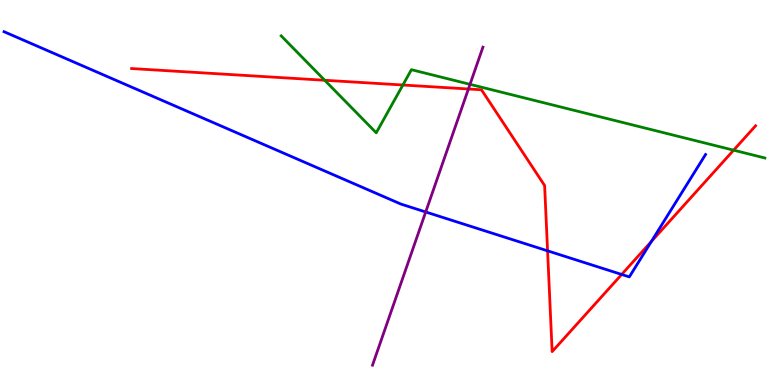[{'lines': ['blue', 'red'], 'intersections': [{'x': 7.07, 'y': 3.48}, {'x': 8.02, 'y': 2.87}, {'x': 8.4, 'y': 3.73}]}, {'lines': ['green', 'red'], 'intersections': [{'x': 4.19, 'y': 7.92}, {'x': 5.2, 'y': 7.79}, {'x': 9.47, 'y': 6.1}]}, {'lines': ['purple', 'red'], 'intersections': [{'x': 6.04, 'y': 7.69}]}, {'lines': ['blue', 'green'], 'intersections': []}, {'lines': ['blue', 'purple'], 'intersections': [{'x': 5.49, 'y': 4.49}]}, {'lines': ['green', 'purple'], 'intersections': [{'x': 6.06, 'y': 7.81}]}]